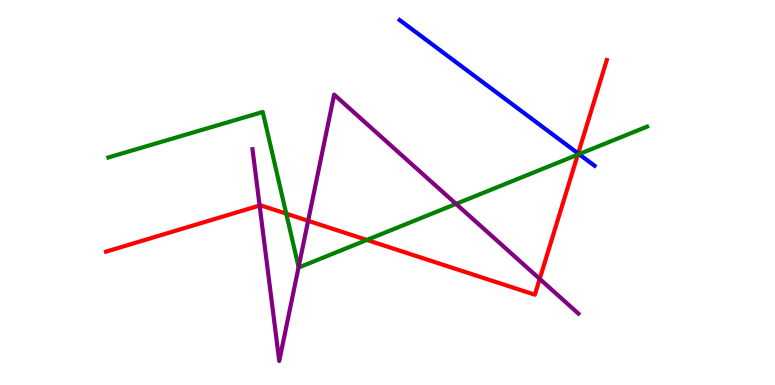[{'lines': ['blue', 'red'], 'intersections': [{'x': 7.46, 'y': 6.01}]}, {'lines': ['green', 'red'], 'intersections': [{'x': 3.69, 'y': 4.45}, {'x': 4.73, 'y': 3.77}, {'x': 7.46, 'y': 5.98}]}, {'lines': ['purple', 'red'], 'intersections': [{'x': 3.35, 'y': 4.66}, {'x': 3.98, 'y': 4.26}, {'x': 6.96, 'y': 2.76}]}, {'lines': ['blue', 'green'], 'intersections': [{'x': 7.47, 'y': 6.0}]}, {'lines': ['blue', 'purple'], 'intersections': []}, {'lines': ['green', 'purple'], 'intersections': [{'x': 3.85, 'y': 3.06}, {'x': 5.88, 'y': 4.7}]}]